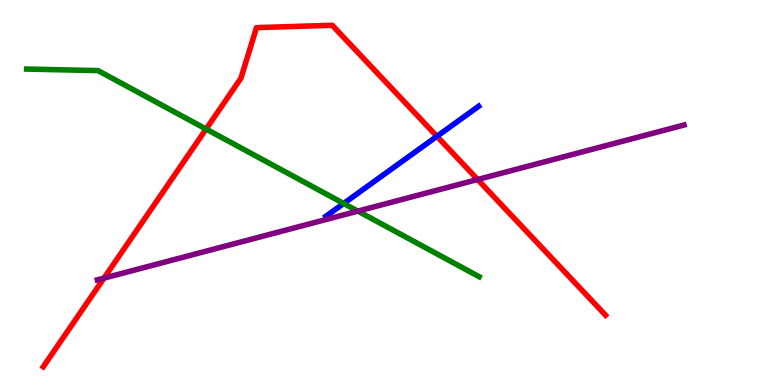[{'lines': ['blue', 'red'], 'intersections': [{'x': 5.64, 'y': 6.46}]}, {'lines': ['green', 'red'], 'intersections': [{'x': 2.66, 'y': 6.65}]}, {'lines': ['purple', 'red'], 'intersections': [{'x': 1.34, 'y': 2.78}, {'x': 6.16, 'y': 5.34}]}, {'lines': ['blue', 'green'], 'intersections': [{'x': 4.43, 'y': 4.72}]}, {'lines': ['blue', 'purple'], 'intersections': []}, {'lines': ['green', 'purple'], 'intersections': [{'x': 4.62, 'y': 4.52}]}]